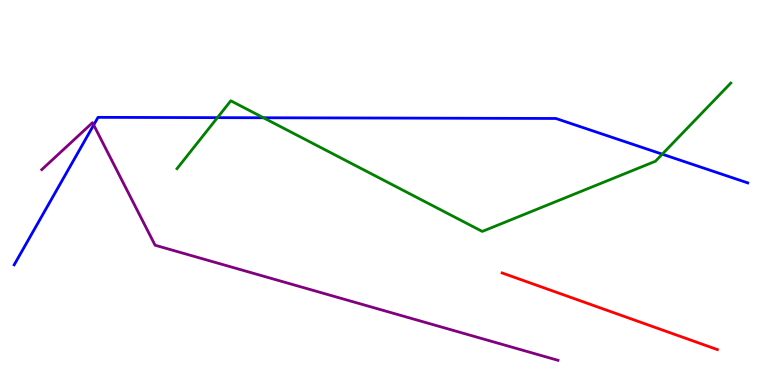[{'lines': ['blue', 'red'], 'intersections': []}, {'lines': ['green', 'red'], 'intersections': []}, {'lines': ['purple', 'red'], 'intersections': []}, {'lines': ['blue', 'green'], 'intersections': [{'x': 2.81, 'y': 6.94}, {'x': 3.4, 'y': 6.94}, {'x': 8.55, 'y': 6.0}]}, {'lines': ['blue', 'purple'], 'intersections': [{'x': 1.21, 'y': 6.75}]}, {'lines': ['green', 'purple'], 'intersections': []}]